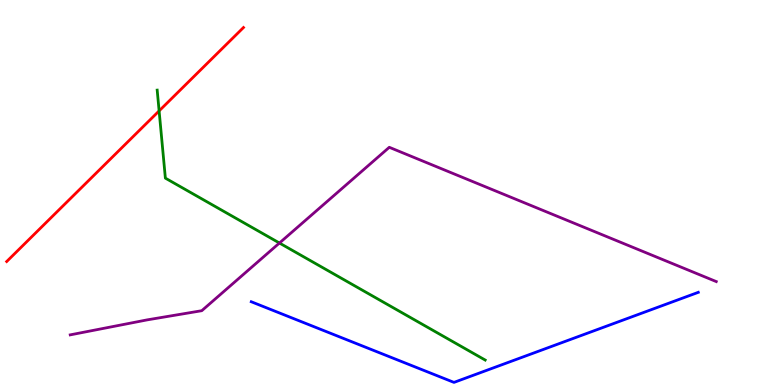[{'lines': ['blue', 'red'], 'intersections': []}, {'lines': ['green', 'red'], 'intersections': [{'x': 2.05, 'y': 7.12}]}, {'lines': ['purple', 'red'], 'intersections': []}, {'lines': ['blue', 'green'], 'intersections': []}, {'lines': ['blue', 'purple'], 'intersections': []}, {'lines': ['green', 'purple'], 'intersections': [{'x': 3.61, 'y': 3.69}]}]